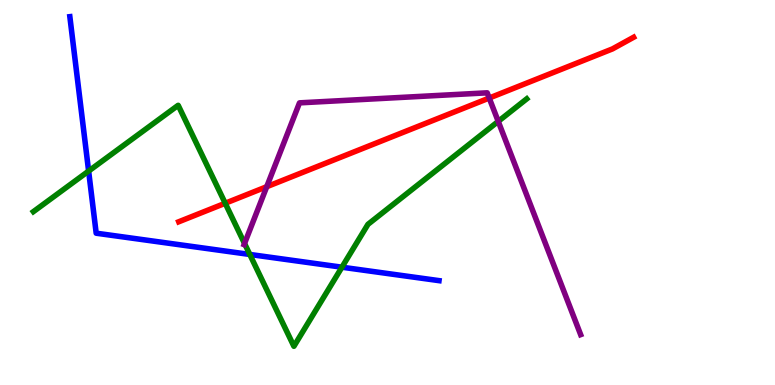[{'lines': ['blue', 'red'], 'intersections': []}, {'lines': ['green', 'red'], 'intersections': [{'x': 2.91, 'y': 4.72}]}, {'lines': ['purple', 'red'], 'intersections': [{'x': 3.44, 'y': 5.15}, {'x': 6.31, 'y': 7.45}]}, {'lines': ['blue', 'green'], 'intersections': [{'x': 1.14, 'y': 5.56}, {'x': 3.22, 'y': 3.39}, {'x': 4.41, 'y': 3.06}]}, {'lines': ['blue', 'purple'], 'intersections': []}, {'lines': ['green', 'purple'], 'intersections': [{'x': 3.16, 'y': 3.68}, {'x': 6.43, 'y': 6.85}]}]